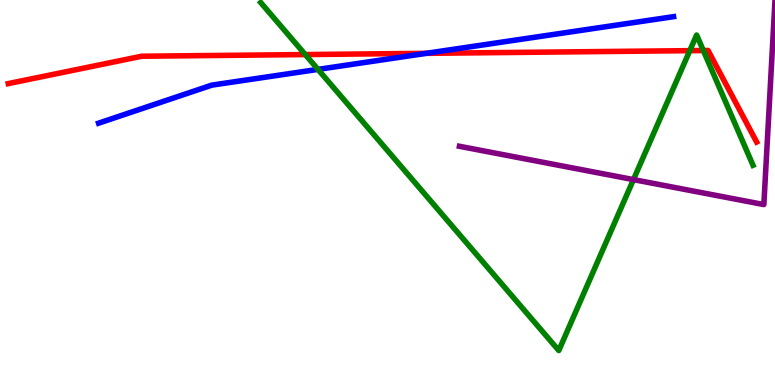[{'lines': ['blue', 'red'], 'intersections': [{'x': 5.5, 'y': 8.61}]}, {'lines': ['green', 'red'], 'intersections': [{'x': 3.94, 'y': 8.58}, {'x': 8.9, 'y': 8.68}, {'x': 9.08, 'y': 8.69}]}, {'lines': ['purple', 'red'], 'intersections': []}, {'lines': ['blue', 'green'], 'intersections': [{'x': 4.1, 'y': 8.2}]}, {'lines': ['blue', 'purple'], 'intersections': []}, {'lines': ['green', 'purple'], 'intersections': [{'x': 8.17, 'y': 5.33}]}]